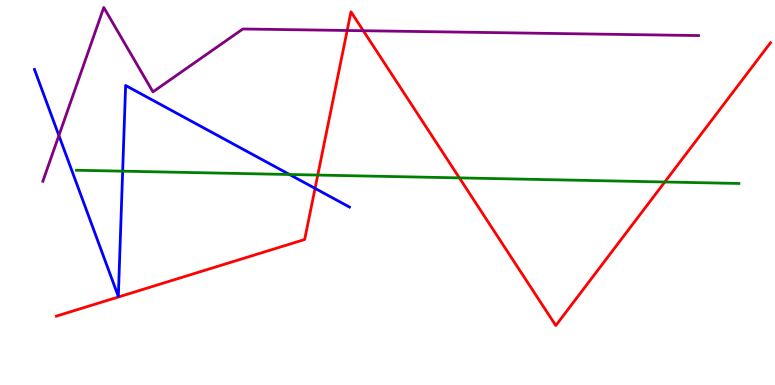[{'lines': ['blue', 'red'], 'intersections': [{'x': 4.07, 'y': 5.11}]}, {'lines': ['green', 'red'], 'intersections': [{'x': 4.1, 'y': 5.45}, {'x': 5.93, 'y': 5.38}, {'x': 8.58, 'y': 5.27}]}, {'lines': ['purple', 'red'], 'intersections': [{'x': 4.48, 'y': 9.21}, {'x': 4.69, 'y': 9.2}]}, {'lines': ['blue', 'green'], 'intersections': [{'x': 1.58, 'y': 5.55}, {'x': 3.74, 'y': 5.47}]}, {'lines': ['blue', 'purple'], 'intersections': [{'x': 0.76, 'y': 6.48}]}, {'lines': ['green', 'purple'], 'intersections': []}]